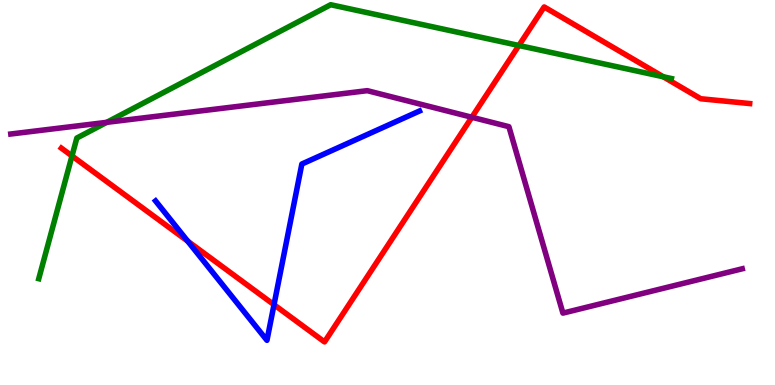[{'lines': ['blue', 'red'], 'intersections': [{'x': 2.42, 'y': 3.74}, {'x': 3.54, 'y': 2.09}]}, {'lines': ['green', 'red'], 'intersections': [{'x': 0.929, 'y': 5.95}, {'x': 6.7, 'y': 8.82}, {'x': 8.56, 'y': 8.01}]}, {'lines': ['purple', 'red'], 'intersections': [{'x': 6.09, 'y': 6.95}]}, {'lines': ['blue', 'green'], 'intersections': []}, {'lines': ['blue', 'purple'], 'intersections': []}, {'lines': ['green', 'purple'], 'intersections': [{'x': 1.38, 'y': 6.82}]}]